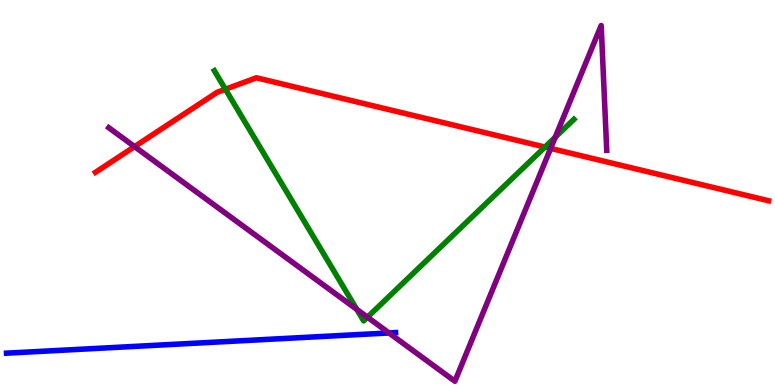[{'lines': ['blue', 'red'], 'intersections': []}, {'lines': ['green', 'red'], 'intersections': [{'x': 2.91, 'y': 7.68}, {'x': 7.03, 'y': 6.18}]}, {'lines': ['purple', 'red'], 'intersections': [{'x': 1.74, 'y': 6.19}, {'x': 7.1, 'y': 6.14}]}, {'lines': ['blue', 'green'], 'intersections': []}, {'lines': ['blue', 'purple'], 'intersections': [{'x': 5.02, 'y': 1.35}]}, {'lines': ['green', 'purple'], 'intersections': [{'x': 4.6, 'y': 1.96}, {'x': 4.74, 'y': 1.76}, {'x': 7.16, 'y': 6.44}]}]